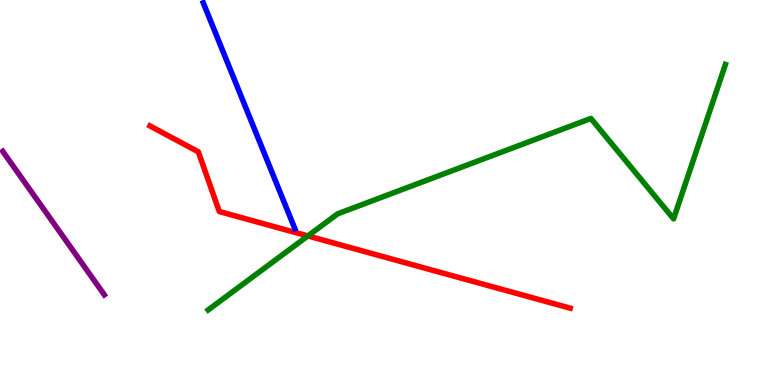[{'lines': ['blue', 'red'], 'intersections': []}, {'lines': ['green', 'red'], 'intersections': [{'x': 3.97, 'y': 3.87}]}, {'lines': ['purple', 'red'], 'intersections': []}, {'lines': ['blue', 'green'], 'intersections': []}, {'lines': ['blue', 'purple'], 'intersections': []}, {'lines': ['green', 'purple'], 'intersections': []}]